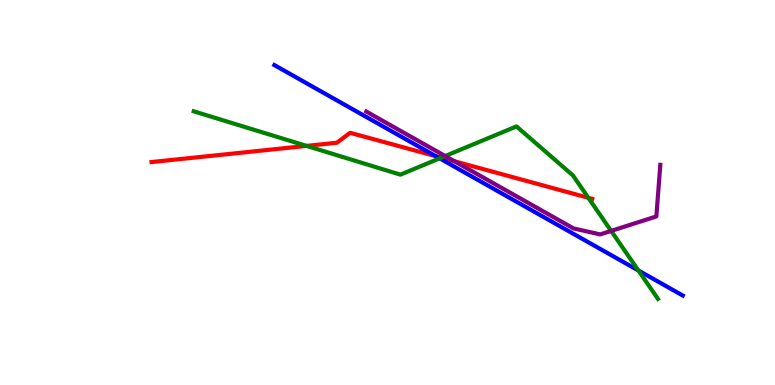[{'lines': ['blue', 'red'], 'intersections': [{'x': 5.62, 'y': 5.94}]}, {'lines': ['green', 'red'], 'intersections': [{'x': 3.96, 'y': 6.21}, {'x': 5.69, 'y': 5.9}, {'x': 7.59, 'y': 4.86}]}, {'lines': ['purple', 'red'], 'intersections': [{'x': 5.86, 'y': 5.81}]}, {'lines': ['blue', 'green'], 'intersections': [{'x': 5.67, 'y': 5.89}, {'x': 8.24, 'y': 2.97}]}, {'lines': ['blue', 'purple'], 'intersections': []}, {'lines': ['green', 'purple'], 'intersections': [{'x': 5.74, 'y': 5.95}, {'x': 7.89, 'y': 4.0}]}]